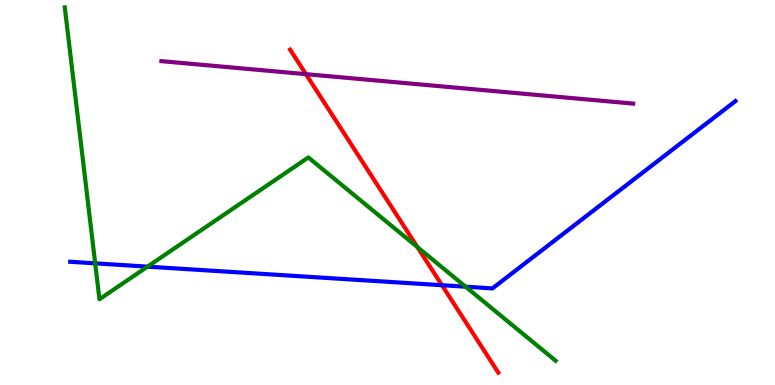[{'lines': ['blue', 'red'], 'intersections': [{'x': 5.7, 'y': 2.59}]}, {'lines': ['green', 'red'], 'intersections': [{'x': 5.39, 'y': 3.58}]}, {'lines': ['purple', 'red'], 'intersections': [{'x': 3.95, 'y': 8.07}]}, {'lines': ['blue', 'green'], 'intersections': [{'x': 1.23, 'y': 3.16}, {'x': 1.9, 'y': 3.07}, {'x': 6.01, 'y': 2.55}]}, {'lines': ['blue', 'purple'], 'intersections': []}, {'lines': ['green', 'purple'], 'intersections': []}]